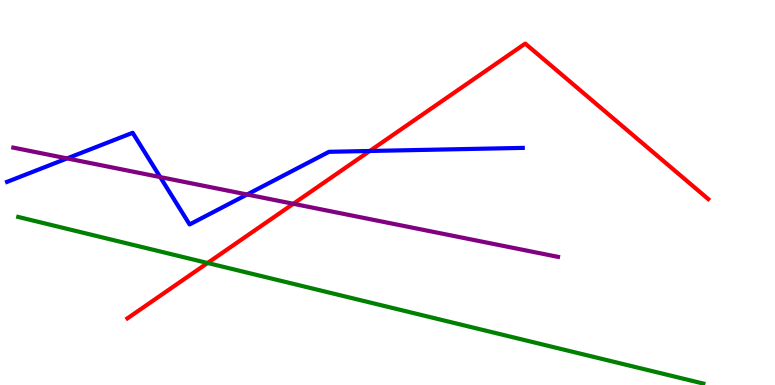[{'lines': ['blue', 'red'], 'intersections': [{'x': 4.77, 'y': 6.08}]}, {'lines': ['green', 'red'], 'intersections': [{'x': 2.68, 'y': 3.17}]}, {'lines': ['purple', 'red'], 'intersections': [{'x': 3.78, 'y': 4.71}]}, {'lines': ['blue', 'green'], 'intersections': []}, {'lines': ['blue', 'purple'], 'intersections': [{'x': 0.866, 'y': 5.89}, {'x': 2.07, 'y': 5.4}, {'x': 3.19, 'y': 4.95}]}, {'lines': ['green', 'purple'], 'intersections': []}]